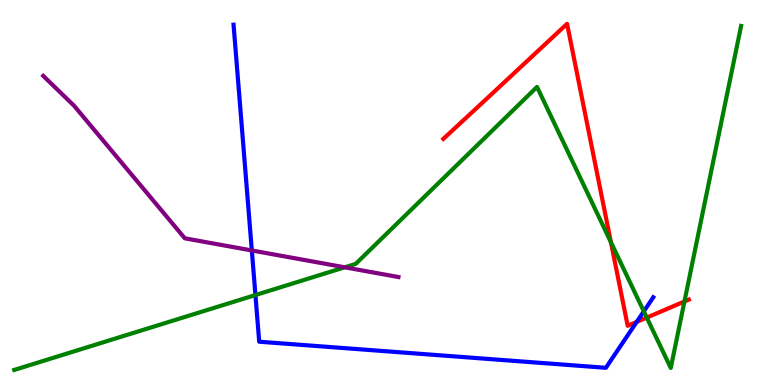[{'lines': ['blue', 'red'], 'intersections': [{'x': 8.22, 'y': 1.64}]}, {'lines': ['green', 'red'], 'intersections': [{'x': 7.88, 'y': 3.71}, {'x': 8.35, 'y': 1.75}, {'x': 8.83, 'y': 2.17}]}, {'lines': ['purple', 'red'], 'intersections': []}, {'lines': ['blue', 'green'], 'intersections': [{'x': 3.3, 'y': 2.34}, {'x': 8.31, 'y': 1.91}]}, {'lines': ['blue', 'purple'], 'intersections': [{'x': 3.25, 'y': 3.49}]}, {'lines': ['green', 'purple'], 'intersections': [{'x': 4.45, 'y': 3.06}]}]